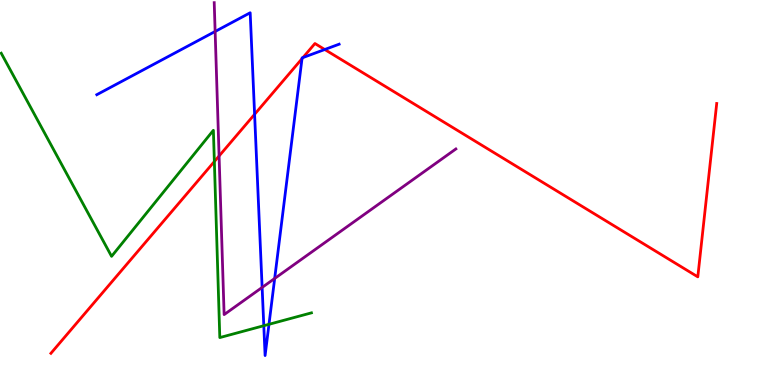[{'lines': ['blue', 'red'], 'intersections': [{'x': 3.29, 'y': 7.03}, {'x': 3.9, 'y': 8.48}, {'x': 3.91, 'y': 8.51}, {'x': 4.19, 'y': 8.71}]}, {'lines': ['green', 'red'], 'intersections': [{'x': 2.77, 'y': 5.8}]}, {'lines': ['purple', 'red'], 'intersections': [{'x': 2.83, 'y': 5.95}]}, {'lines': ['blue', 'green'], 'intersections': [{'x': 3.4, 'y': 1.54}, {'x': 3.47, 'y': 1.58}]}, {'lines': ['blue', 'purple'], 'intersections': [{'x': 2.78, 'y': 9.18}, {'x': 3.38, 'y': 2.53}, {'x': 3.54, 'y': 2.77}]}, {'lines': ['green', 'purple'], 'intersections': []}]